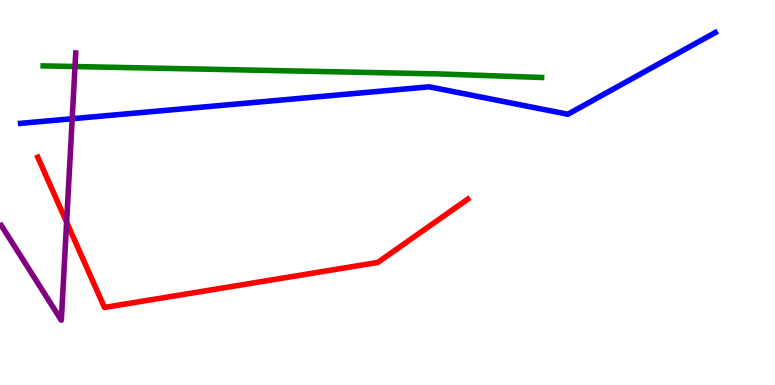[{'lines': ['blue', 'red'], 'intersections': []}, {'lines': ['green', 'red'], 'intersections': []}, {'lines': ['purple', 'red'], 'intersections': [{'x': 0.86, 'y': 4.23}]}, {'lines': ['blue', 'green'], 'intersections': []}, {'lines': ['blue', 'purple'], 'intersections': [{'x': 0.931, 'y': 6.92}]}, {'lines': ['green', 'purple'], 'intersections': [{'x': 0.968, 'y': 8.27}]}]